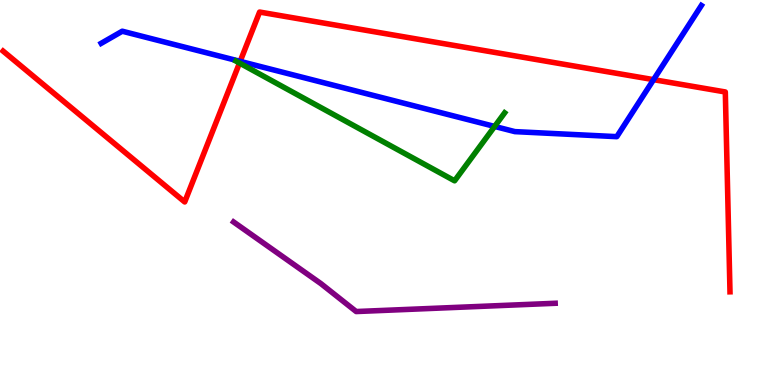[{'lines': ['blue', 'red'], 'intersections': [{'x': 3.1, 'y': 8.41}, {'x': 8.43, 'y': 7.93}]}, {'lines': ['green', 'red'], 'intersections': [{'x': 3.09, 'y': 8.36}]}, {'lines': ['purple', 'red'], 'intersections': []}, {'lines': ['blue', 'green'], 'intersections': [{'x': 6.38, 'y': 6.72}]}, {'lines': ['blue', 'purple'], 'intersections': []}, {'lines': ['green', 'purple'], 'intersections': []}]